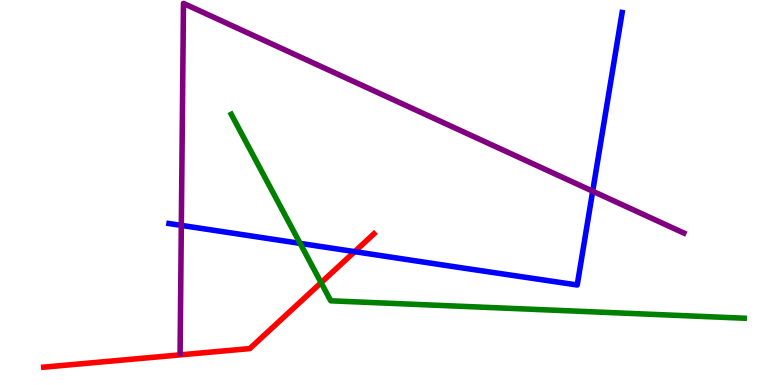[{'lines': ['blue', 'red'], 'intersections': [{'x': 4.58, 'y': 3.46}]}, {'lines': ['green', 'red'], 'intersections': [{'x': 4.14, 'y': 2.66}]}, {'lines': ['purple', 'red'], 'intersections': []}, {'lines': ['blue', 'green'], 'intersections': [{'x': 3.87, 'y': 3.68}]}, {'lines': ['blue', 'purple'], 'intersections': [{'x': 2.34, 'y': 4.15}, {'x': 7.65, 'y': 5.03}]}, {'lines': ['green', 'purple'], 'intersections': []}]